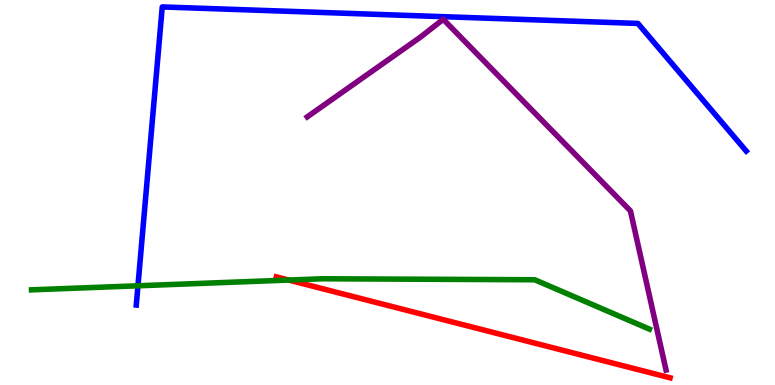[{'lines': ['blue', 'red'], 'intersections': []}, {'lines': ['green', 'red'], 'intersections': [{'x': 3.73, 'y': 2.73}]}, {'lines': ['purple', 'red'], 'intersections': []}, {'lines': ['blue', 'green'], 'intersections': [{'x': 1.78, 'y': 2.58}]}, {'lines': ['blue', 'purple'], 'intersections': []}, {'lines': ['green', 'purple'], 'intersections': []}]